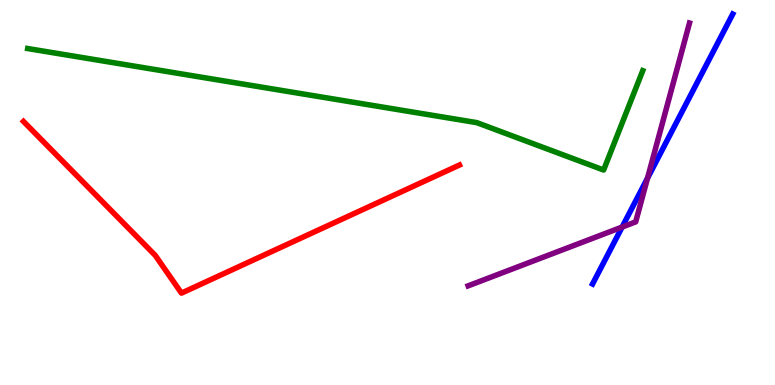[{'lines': ['blue', 'red'], 'intersections': []}, {'lines': ['green', 'red'], 'intersections': []}, {'lines': ['purple', 'red'], 'intersections': []}, {'lines': ['blue', 'green'], 'intersections': []}, {'lines': ['blue', 'purple'], 'intersections': [{'x': 8.03, 'y': 4.1}, {'x': 8.36, 'y': 5.37}]}, {'lines': ['green', 'purple'], 'intersections': []}]